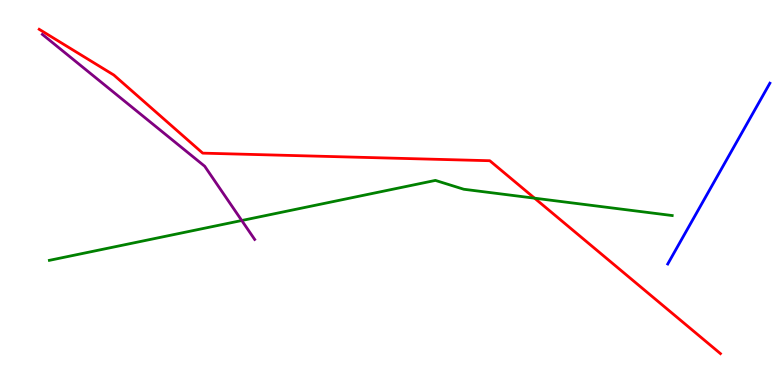[{'lines': ['blue', 'red'], 'intersections': []}, {'lines': ['green', 'red'], 'intersections': [{'x': 6.9, 'y': 4.85}]}, {'lines': ['purple', 'red'], 'intersections': []}, {'lines': ['blue', 'green'], 'intersections': []}, {'lines': ['blue', 'purple'], 'intersections': []}, {'lines': ['green', 'purple'], 'intersections': [{'x': 3.12, 'y': 4.27}]}]